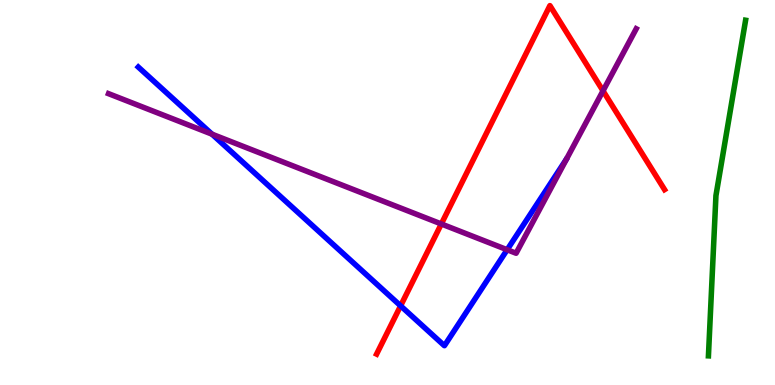[{'lines': ['blue', 'red'], 'intersections': [{'x': 5.17, 'y': 2.06}]}, {'lines': ['green', 'red'], 'intersections': []}, {'lines': ['purple', 'red'], 'intersections': [{'x': 5.69, 'y': 4.18}, {'x': 7.78, 'y': 7.64}]}, {'lines': ['blue', 'green'], 'intersections': []}, {'lines': ['blue', 'purple'], 'intersections': [{'x': 2.74, 'y': 6.51}, {'x': 6.54, 'y': 3.51}]}, {'lines': ['green', 'purple'], 'intersections': []}]